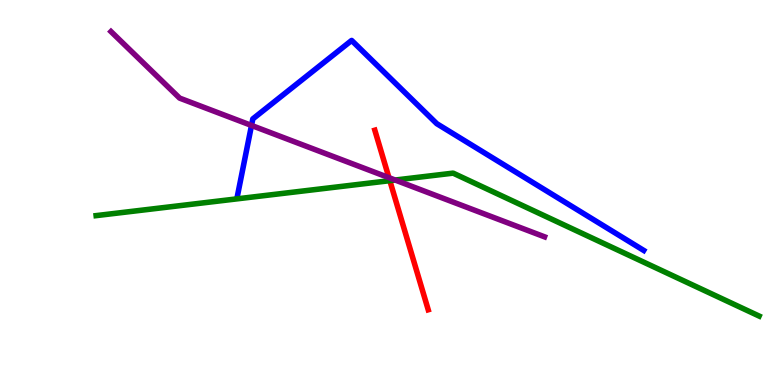[{'lines': ['blue', 'red'], 'intersections': []}, {'lines': ['green', 'red'], 'intersections': [{'x': 5.03, 'y': 5.31}]}, {'lines': ['purple', 'red'], 'intersections': [{'x': 5.02, 'y': 5.39}]}, {'lines': ['blue', 'green'], 'intersections': []}, {'lines': ['blue', 'purple'], 'intersections': [{'x': 3.25, 'y': 6.74}]}, {'lines': ['green', 'purple'], 'intersections': [{'x': 5.1, 'y': 5.32}]}]